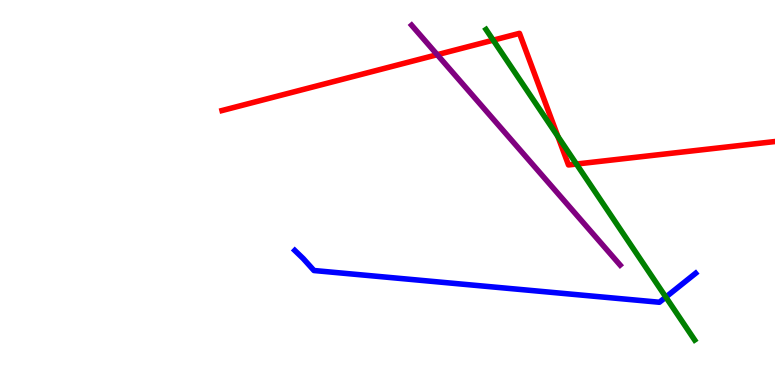[{'lines': ['blue', 'red'], 'intersections': []}, {'lines': ['green', 'red'], 'intersections': [{'x': 6.36, 'y': 8.96}, {'x': 7.2, 'y': 6.46}, {'x': 7.44, 'y': 5.74}]}, {'lines': ['purple', 'red'], 'intersections': [{'x': 5.64, 'y': 8.58}]}, {'lines': ['blue', 'green'], 'intersections': [{'x': 8.59, 'y': 2.28}]}, {'lines': ['blue', 'purple'], 'intersections': []}, {'lines': ['green', 'purple'], 'intersections': []}]